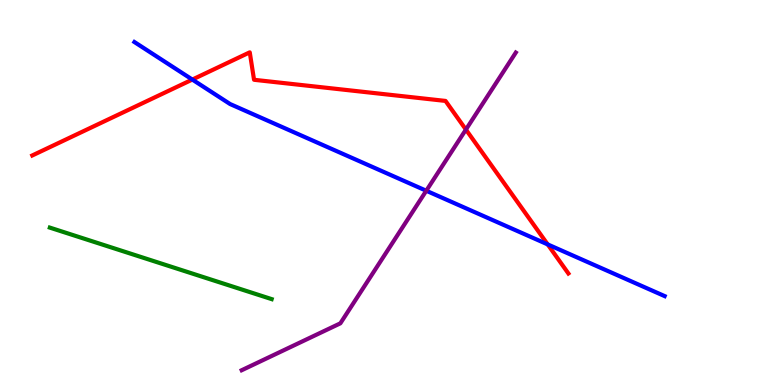[{'lines': ['blue', 'red'], 'intersections': [{'x': 2.48, 'y': 7.93}, {'x': 7.07, 'y': 3.65}]}, {'lines': ['green', 'red'], 'intersections': []}, {'lines': ['purple', 'red'], 'intersections': [{'x': 6.01, 'y': 6.63}]}, {'lines': ['blue', 'green'], 'intersections': []}, {'lines': ['blue', 'purple'], 'intersections': [{'x': 5.5, 'y': 5.05}]}, {'lines': ['green', 'purple'], 'intersections': []}]